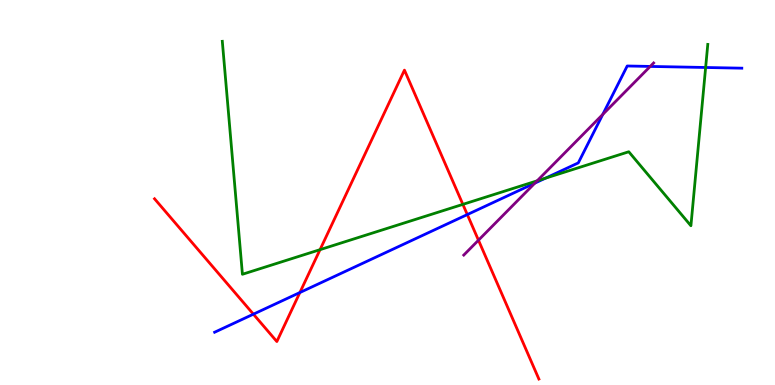[{'lines': ['blue', 'red'], 'intersections': [{'x': 3.27, 'y': 1.84}, {'x': 3.87, 'y': 2.4}, {'x': 6.03, 'y': 4.43}]}, {'lines': ['green', 'red'], 'intersections': [{'x': 4.13, 'y': 3.52}, {'x': 5.97, 'y': 4.69}]}, {'lines': ['purple', 'red'], 'intersections': [{'x': 6.17, 'y': 3.76}]}, {'lines': ['blue', 'green'], 'intersections': [{'x': 7.04, 'y': 5.37}, {'x': 9.1, 'y': 8.25}]}, {'lines': ['blue', 'purple'], 'intersections': [{'x': 6.9, 'y': 5.24}, {'x': 7.78, 'y': 7.03}, {'x': 8.39, 'y': 8.27}]}, {'lines': ['green', 'purple'], 'intersections': [{'x': 6.93, 'y': 5.3}]}]